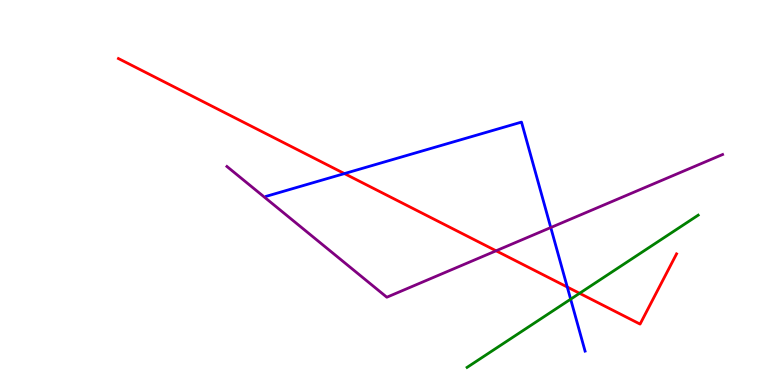[{'lines': ['blue', 'red'], 'intersections': [{'x': 4.44, 'y': 5.49}, {'x': 7.32, 'y': 2.54}]}, {'lines': ['green', 'red'], 'intersections': [{'x': 7.48, 'y': 2.38}]}, {'lines': ['purple', 'red'], 'intersections': [{'x': 6.4, 'y': 3.49}]}, {'lines': ['blue', 'green'], 'intersections': [{'x': 7.36, 'y': 2.23}]}, {'lines': ['blue', 'purple'], 'intersections': [{'x': 7.11, 'y': 4.09}]}, {'lines': ['green', 'purple'], 'intersections': []}]